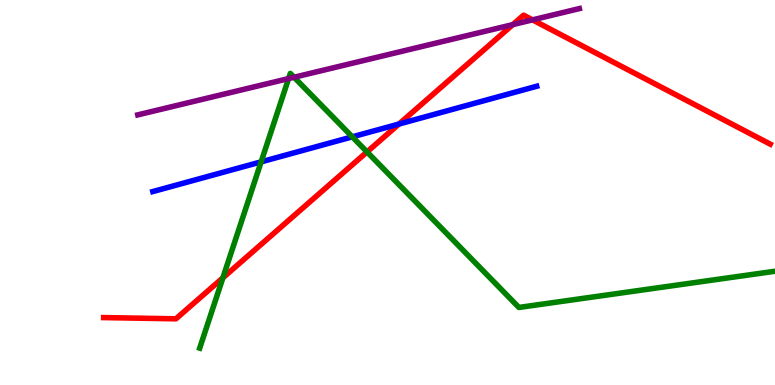[{'lines': ['blue', 'red'], 'intersections': [{'x': 5.15, 'y': 6.78}]}, {'lines': ['green', 'red'], 'intersections': [{'x': 2.88, 'y': 2.79}, {'x': 4.74, 'y': 6.05}]}, {'lines': ['purple', 'red'], 'intersections': [{'x': 6.62, 'y': 9.36}, {'x': 6.87, 'y': 9.48}]}, {'lines': ['blue', 'green'], 'intersections': [{'x': 3.37, 'y': 5.8}, {'x': 4.55, 'y': 6.45}]}, {'lines': ['blue', 'purple'], 'intersections': []}, {'lines': ['green', 'purple'], 'intersections': [{'x': 3.72, 'y': 7.96}, {'x': 3.79, 'y': 7.99}]}]